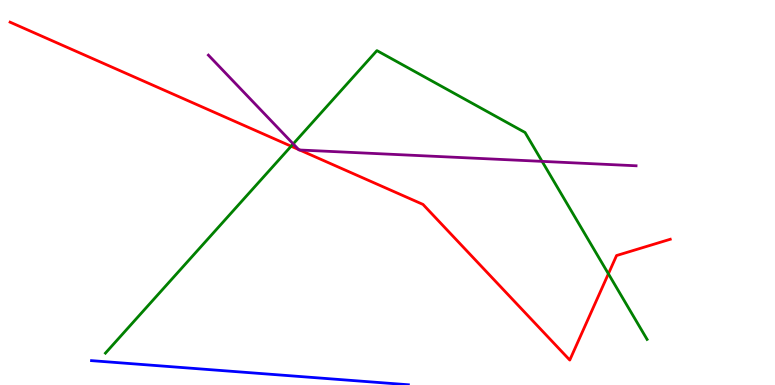[{'lines': ['blue', 'red'], 'intersections': []}, {'lines': ['green', 'red'], 'intersections': [{'x': 3.76, 'y': 6.2}, {'x': 7.85, 'y': 2.89}]}, {'lines': ['purple', 'red'], 'intersections': [{'x': 3.85, 'y': 6.12}, {'x': 3.87, 'y': 6.1}]}, {'lines': ['blue', 'green'], 'intersections': []}, {'lines': ['blue', 'purple'], 'intersections': []}, {'lines': ['green', 'purple'], 'intersections': [{'x': 3.78, 'y': 6.26}, {'x': 6.99, 'y': 5.81}]}]